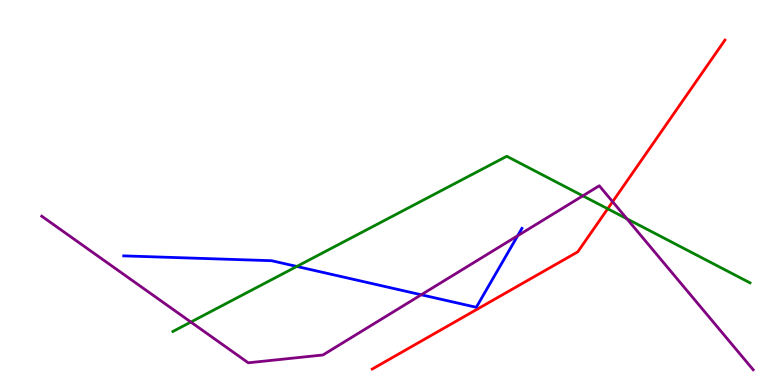[{'lines': ['blue', 'red'], 'intersections': []}, {'lines': ['green', 'red'], 'intersections': [{'x': 7.84, 'y': 4.58}]}, {'lines': ['purple', 'red'], 'intersections': [{'x': 7.9, 'y': 4.76}]}, {'lines': ['blue', 'green'], 'intersections': [{'x': 3.83, 'y': 3.08}]}, {'lines': ['blue', 'purple'], 'intersections': [{'x': 5.44, 'y': 2.34}, {'x': 6.68, 'y': 3.88}]}, {'lines': ['green', 'purple'], 'intersections': [{'x': 2.46, 'y': 1.64}, {'x': 7.52, 'y': 4.91}, {'x': 8.09, 'y': 4.32}]}]